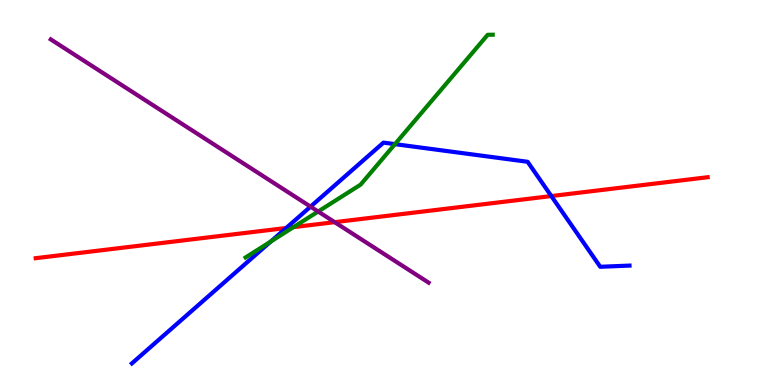[{'lines': ['blue', 'red'], 'intersections': [{'x': 3.69, 'y': 4.08}, {'x': 7.11, 'y': 4.91}]}, {'lines': ['green', 'red'], 'intersections': [{'x': 3.79, 'y': 4.1}]}, {'lines': ['purple', 'red'], 'intersections': [{'x': 4.32, 'y': 4.23}]}, {'lines': ['blue', 'green'], 'intersections': [{'x': 3.49, 'y': 3.73}, {'x': 5.1, 'y': 6.26}]}, {'lines': ['blue', 'purple'], 'intersections': [{'x': 4.01, 'y': 4.63}]}, {'lines': ['green', 'purple'], 'intersections': [{'x': 4.11, 'y': 4.51}]}]